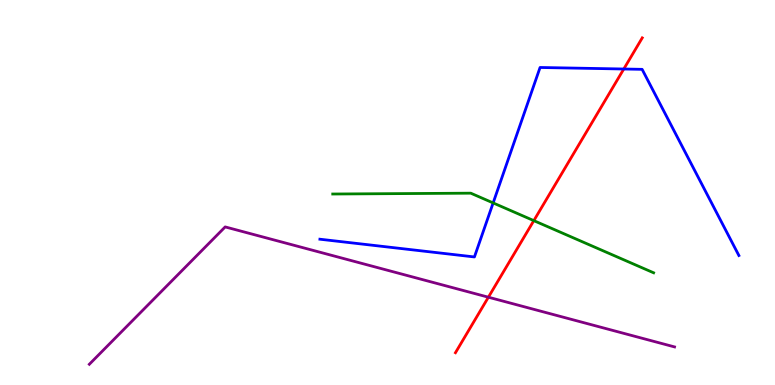[{'lines': ['blue', 'red'], 'intersections': [{'x': 8.05, 'y': 8.21}]}, {'lines': ['green', 'red'], 'intersections': [{'x': 6.89, 'y': 4.27}]}, {'lines': ['purple', 'red'], 'intersections': [{'x': 6.3, 'y': 2.28}]}, {'lines': ['blue', 'green'], 'intersections': [{'x': 6.36, 'y': 4.73}]}, {'lines': ['blue', 'purple'], 'intersections': []}, {'lines': ['green', 'purple'], 'intersections': []}]